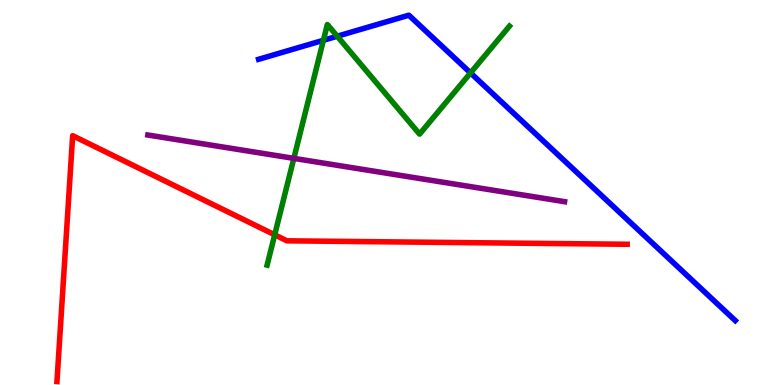[{'lines': ['blue', 'red'], 'intersections': []}, {'lines': ['green', 'red'], 'intersections': [{'x': 3.54, 'y': 3.9}]}, {'lines': ['purple', 'red'], 'intersections': []}, {'lines': ['blue', 'green'], 'intersections': [{'x': 4.17, 'y': 8.95}, {'x': 4.35, 'y': 9.06}, {'x': 6.07, 'y': 8.11}]}, {'lines': ['blue', 'purple'], 'intersections': []}, {'lines': ['green', 'purple'], 'intersections': [{'x': 3.79, 'y': 5.89}]}]